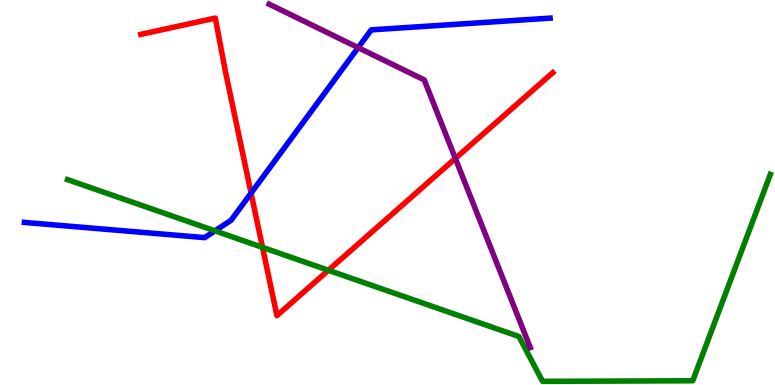[{'lines': ['blue', 'red'], 'intersections': [{'x': 3.24, 'y': 4.98}]}, {'lines': ['green', 'red'], 'intersections': [{'x': 3.39, 'y': 3.57}, {'x': 4.24, 'y': 2.98}]}, {'lines': ['purple', 'red'], 'intersections': [{'x': 5.88, 'y': 5.88}]}, {'lines': ['blue', 'green'], 'intersections': [{'x': 2.77, 'y': 4.0}]}, {'lines': ['blue', 'purple'], 'intersections': [{'x': 4.62, 'y': 8.76}]}, {'lines': ['green', 'purple'], 'intersections': []}]